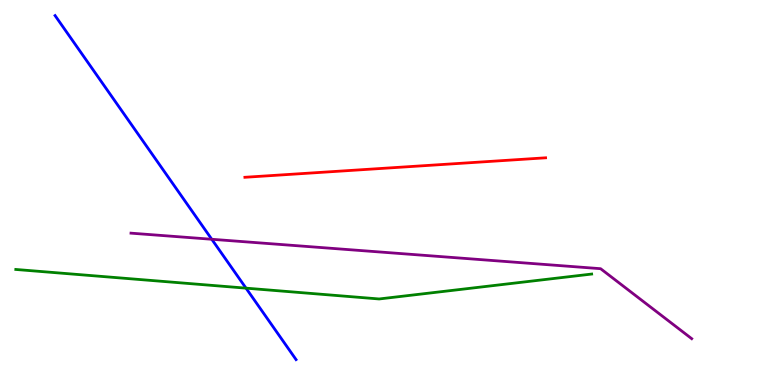[{'lines': ['blue', 'red'], 'intersections': []}, {'lines': ['green', 'red'], 'intersections': []}, {'lines': ['purple', 'red'], 'intersections': []}, {'lines': ['blue', 'green'], 'intersections': [{'x': 3.17, 'y': 2.52}]}, {'lines': ['blue', 'purple'], 'intersections': [{'x': 2.73, 'y': 3.79}]}, {'lines': ['green', 'purple'], 'intersections': []}]